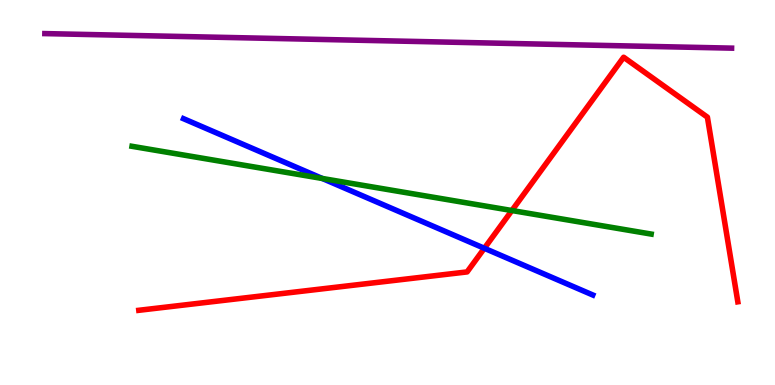[{'lines': ['blue', 'red'], 'intersections': [{'x': 6.25, 'y': 3.55}]}, {'lines': ['green', 'red'], 'intersections': [{'x': 6.6, 'y': 4.53}]}, {'lines': ['purple', 'red'], 'intersections': []}, {'lines': ['blue', 'green'], 'intersections': [{'x': 4.16, 'y': 5.36}]}, {'lines': ['blue', 'purple'], 'intersections': []}, {'lines': ['green', 'purple'], 'intersections': []}]